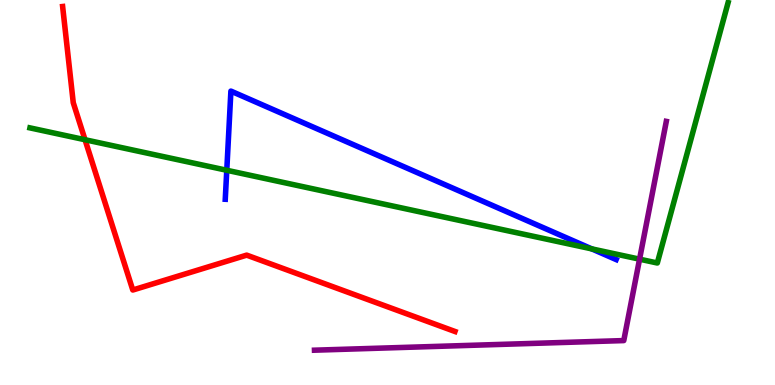[{'lines': ['blue', 'red'], 'intersections': []}, {'lines': ['green', 'red'], 'intersections': [{'x': 1.1, 'y': 6.37}]}, {'lines': ['purple', 'red'], 'intersections': []}, {'lines': ['blue', 'green'], 'intersections': [{'x': 2.93, 'y': 5.58}, {'x': 7.64, 'y': 3.54}]}, {'lines': ['blue', 'purple'], 'intersections': []}, {'lines': ['green', 'purple'], 'intersections': [{'x': 8.25, 'y': 3.27}]}]